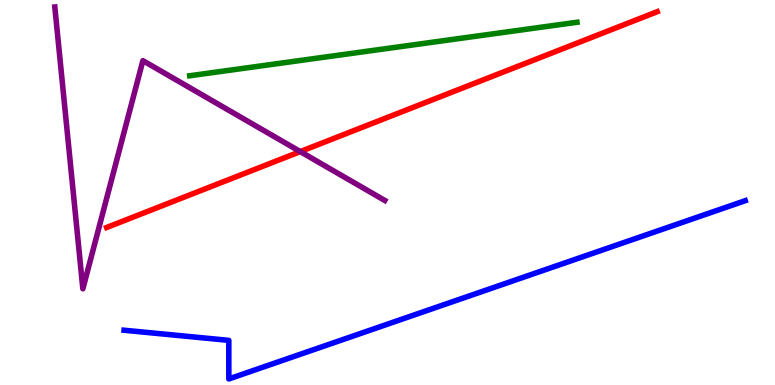[{'lines': ['blue', 'red'], 'intersections': []}, {'lines': ['green', 'red'], 'intersections': []}, {'lines': ['purple', 'red'], 'intersections': [{'x': 3.87, 'y': 6.06}]}, {'lines': ['blue', 'green'], 'intersections': []}, {'lines': ['blue', 'purple'], 'intersections': []}, {'lines': ['green', 'purple'], 'intersections': []}]